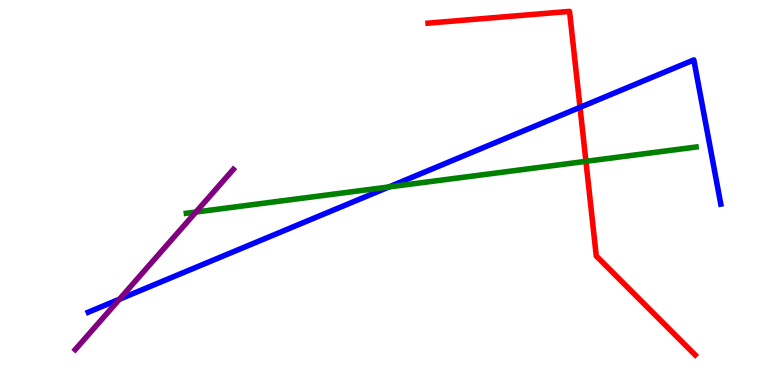[{'lines': ['blue', 'red'], 'intersections': [{'x': 7.48, 'y': 7.21}]}, {'lines': ['green', 'red'], 'intersections': [{'x': 7.56, 'y': 5.81}]}, {'lines': ['purple', 'red'], 'intersections': []}, {'lines': ['blue', 'green'], 'intersections': [{'x': 5.02, 'y': 5.14}]}, {'lines': ['blue', 'purple'], 'intersections': [{'x': 1.54, 'y': 2.23}]}, {'lines': ['green', 'purple'], 'intersections': [{'x': 2.53, 'y': 4.49}]}]